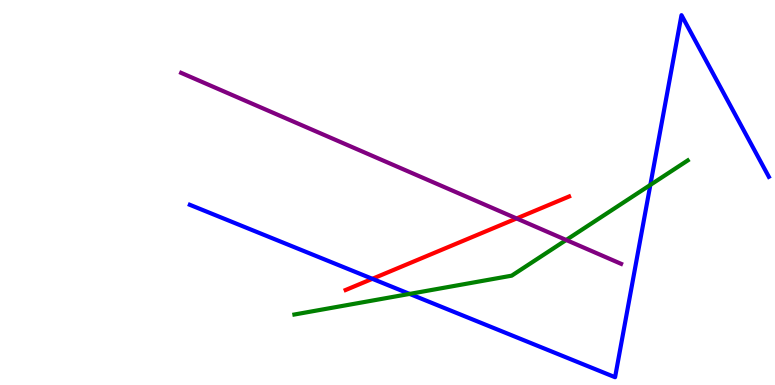[{'lines': ['blue', 'red'], 'intersections': [{'x': 4.8, 'y': 2.76}]}, {'lines': ['green', 'red'], 'intersections': []}, {'lines': ['purple', 'red'], 'intersections': [{'x': 6.67, 'y': 4.33}]}, {'lines': ['blue', 'green'], 'intersections': [{'x': 5.29, 'y': 2.37}, {'x': 8.39, 'y': 5.2}]}, {'lines': ['blue', 'purple'], 'intersections': []}, {'lines': ['green', 'purple'], 'intersections': [{'x': 7.31, 'y': 3.77}]}]